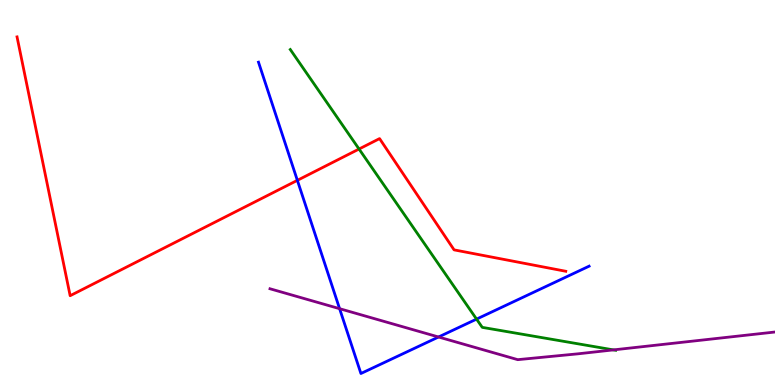[{'lines': ['blue', 'red'], 'intersections': [{'x': 3.84, 'y': 5.32}]}, {'lines': ['green', 'red'], 'intersections': [{'x': 4.63, 'y': 6.13}]}, {'lines': ['purple', 'red'], 'intersections': []}, {'lines': ['blue', 'green'], 'intersections': [{'x': 6.15, 'y': 1.71}]}, {'lines': ['blue', 'purple'], 'intersections': [{'x': 4.38, 'y': 1.98}, {'x': 5.66, 'y': 1.25}]}, {'lines': ['green', 'purple'], 'intersections': [{'x': 7.92, 'y': 0.912}]}]